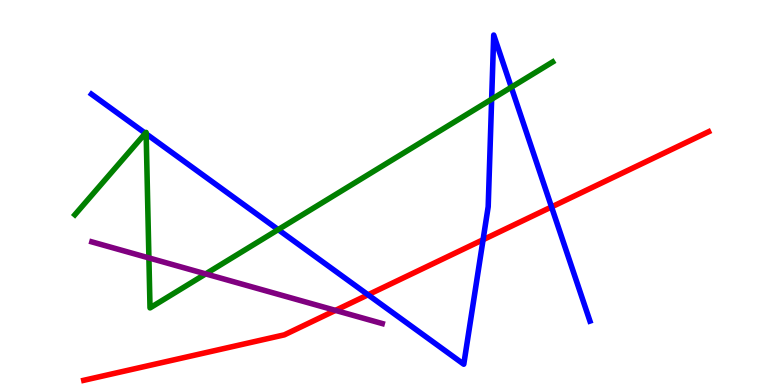[{'lines': ['blue', 'red'], 'intersections': [{'x': 4.75, 'y': 2.34}, {'x': 6.23, 'y': 3.77}, {'x': 7.12, 'y': 4.63}]}, {'lines': ['green', 'red'], 'intersections': []}, {'lines': ['purple', 'red'], 'intersections': [{'x': 4.33, 'y': 1.94}]}, {'lines': ['blue', 'green'], 'intersections': [{'x': 1.88, 'y': 6.54}, {'x': 1.89, 'y': 6.52}, {'x': 3.59, 'y': 4.04}, {'x': 6.34, 'y': 7.42}, {'x': 6.6, 'y': 7.73}]}, {'lines': ['blue', 'purple'], 'intersections': []}, {'lines': ['green', 'purple'], 'intersections': [{'x': 1.92, 'y': 3.3}, {'x': 2.65, 'y': 2.89}]}]